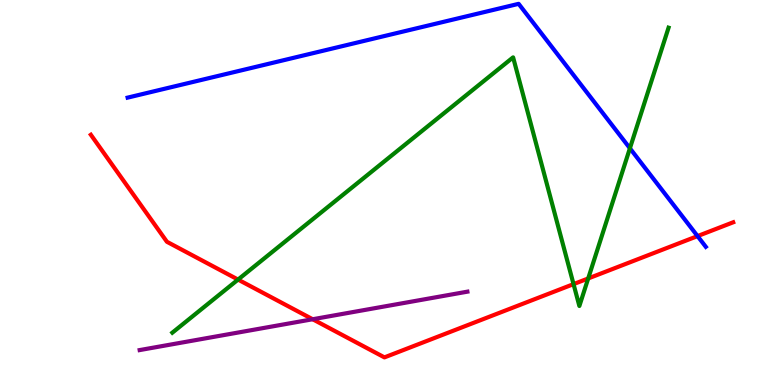[{'lines': ['blue', 'red'], 'intersections': [{'x': 9.0, 'y': 3.87}]}, {'lines': ['green', 'red'], 'intersections': [{'x': 3.07, 'y': 2.74}, {'x': 7.4, 'y': 2.62}, {'x': 7.59, 'y': 2.77}]}, {'lines': ['purple', 'red'], 'intersections': [{'x': 4.03, 'y': 1.71}]}, {'lines': ['blue', 'green'], 'intersections': [{'x': 8.13, 'y': 6.15}]}, {'lines': ['blue', 'purple'], 'intersections': []}, {'lines': ['green', 'purple'], 'intersections': []}]